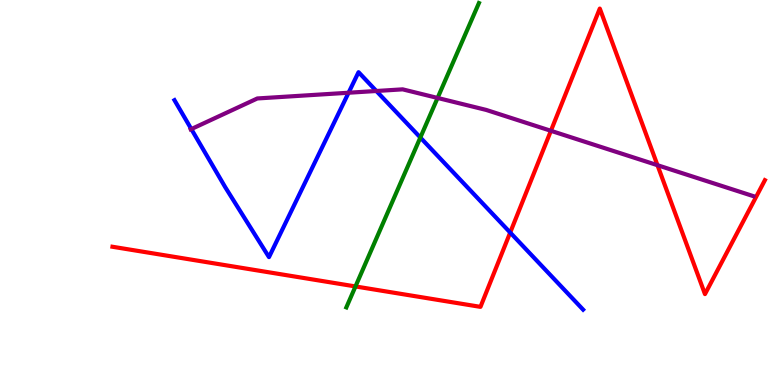[{'lines': ['blue', 'red'], 'intersections': [{'x': 6.58, 'y': 3.96}]}, {'lines': ['green', 'red'], 'intersections': [{'x': 4.59, 'y': 2.56}]}, {'lines': ['purple', 'red'], 'intersections': [{'x': 7.11, 'y': 6.6}, {'x': 8.48, 'y': 5.71}]}, {'lines': ['blue', 'green'], 'intersections': [{'x': 5.42, 'y': 6.43}]}, {'lines': ['blue', 'purple'], 'intersections': [{'x': 2.47, 'y': 6.65}, {'x': 4.5, 'y': 7.59}, {'x': 4.86, 'y': 7.64}]}, {'lines': ['green', 'purple'], 'intersections': [{'x': 5.65, 'y': 7.46}]}]